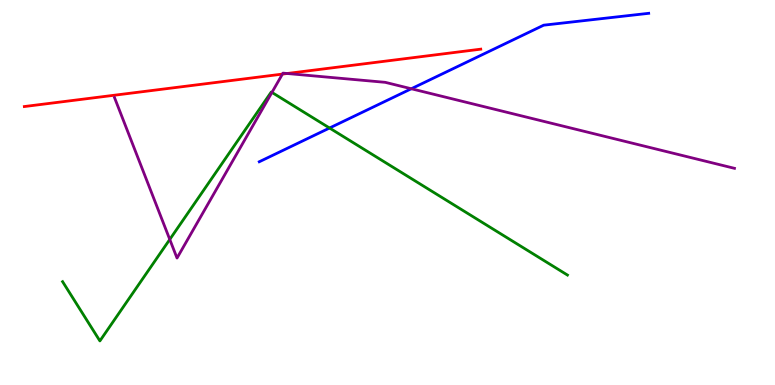[{'lines': ['blue', 'red'], 'intersections': []}, {'lines': ['green', 'red'], 'intersections': []}, {'lines': ['purple', 'red'], 'intersections': [{'x': 3.64, 'y': 8.08}, {'x': 3.71, 'y': 8.09}]}, {'lines': ['blue', 'green'], 'intersections': [{'x': 4.25, 'y': 6.67}]}, {'lines': ['blue', 'purple'], 'intersections': [{'x': 5.31, 'y': 7.69}]}, {'lines': ['green', 'purple'], 'intersections': [{'x': 2.19, 'y': 3.78}, {'x': 3.51, 'y': 7.6}]}]